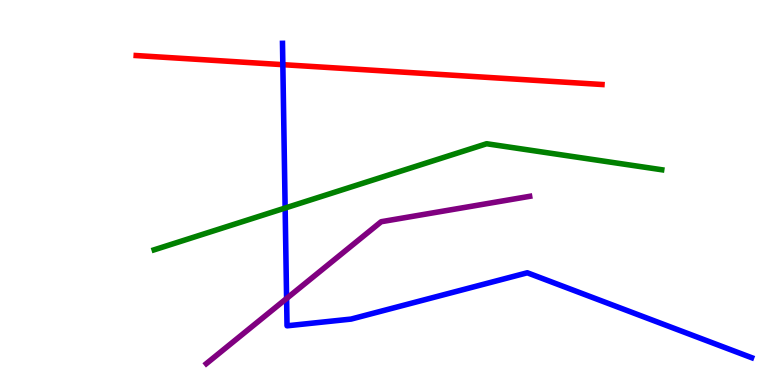[{'lines': ['blue', 'red'], 'intersections': [{'x': 3.65, 'y': 8.32}]}, {'lines': ['green', 'red'], 'intersections': []}, {'lines': ['purple', 'red'], 'intersections': []}, {'lines': ['blue', 'green'], 'intersections': [{'x': 3.68, 'y': 4.6}]}, {'lines': ['blue', 'purple'], 'intersections': [{'x': 3.7, 'y': 2.25}]}, {'lines': ['green', 'purple'], 'intersections': []}]